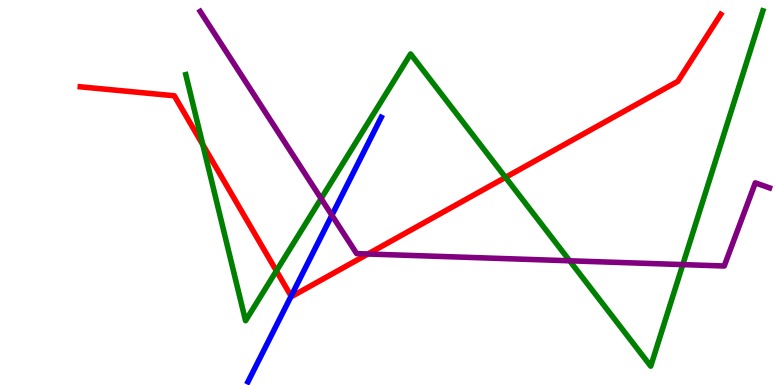[{'lines': ['blue', 'red'], 'intersections': [{'x': 3.76, 'y': 2.31}]}, {'lines': ['green', 'red'], 'intersections': [{'x': 2.62, 'y': 6.24}, {'x': 3.57, 'y': 2.96}, {'x': 6.52, 'y': 5.39}]}, {'lines': ['purple', 'red'], 'intersections': [{'x': 4.75, 'y': 3.4}]}, {'lines': ['blue', 'green'], 'intersections': []}, {'lines': ['blue', 'purple'], 'intersections': [{'x': 4.28, 'y': 4.41}]}, {'lines': ['green', 'purple'], 'intersections': [{'x': 4.14, 'y': 4.84}, {'x': 7.35, 'y': 3.23}, {'x': 8.81, 'y': 3.13}]}]